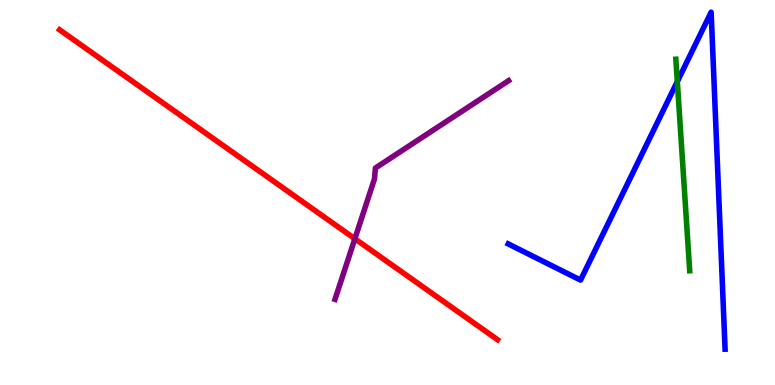[{'lines': ['blue', 'red'], 'intersections': []}, {'lines': ['green', 'red'], 'intersections': []}, {'lines': ['purple', 'red'], 'intersections': [{'x': 4.58, 'y': 3.8}]}, {'lines': ['blue', 'green'], 'intersections': [{'x': 8.74, 'y': 7.88}]}, {'lines': ['blue', 'purple'], 'intersections': []}, {'lines': ['green', 'purple'], 'intersections': []}]